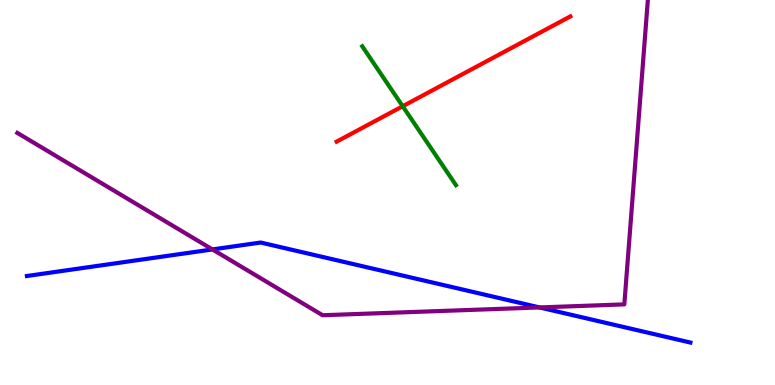[{'lines': ['blue', 'red'], 'intersections': []}, {'lines': ['green', 'red'], 'intersections': [{'x': 5.2, 'y': 7.24}]}, {'lines': ['purple', 'red'], 'intersections': []}, {'lines': ['blue', 'green'], 'intersections': []}, {'lines': ['blue', 'purple'], 'intersections': [{'x': 2.74, 'y': 3.52}, {'x': 6.96, 'y': 2.01}]}, {'lines': ['green', 'purple'], 'intersections': []}]